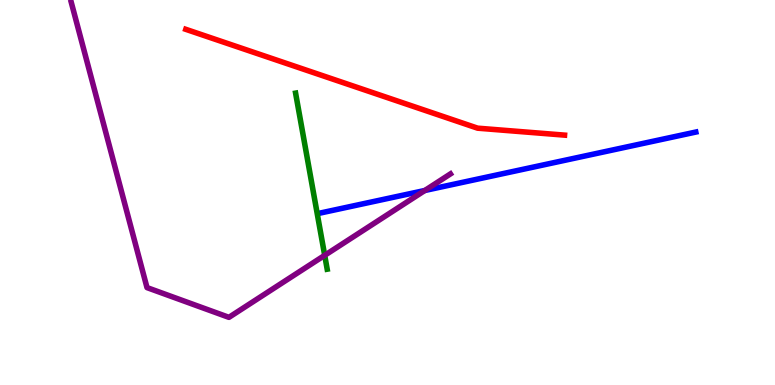[{'lines': ['blue', 'red'], 'intersections': []}, {'lines': ['green', 'red'], 'intersections': []}, {'lines': ['purple', 'red'], 'intersections': []}, {'lines': ['blue', 'green'], 'intersections': []}, {'lines': ['blue', 'purple'], 'intersections': [{'x': 5.48, 'y': 5.05}]}, {'lines': ['green', 'purple'], 'intersections': [{'x': 4.19, 'y': 3.37}]}]